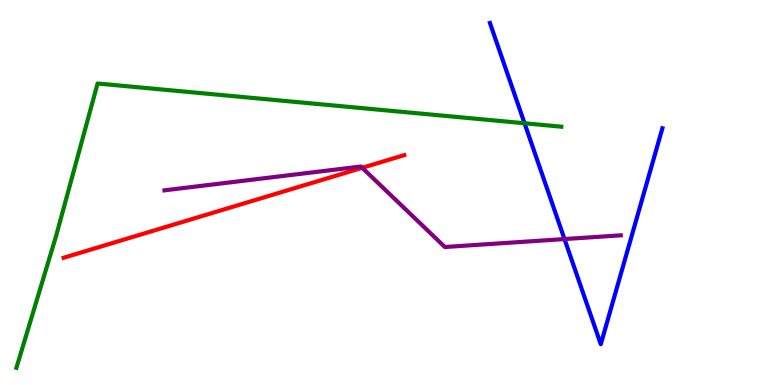[{'lines': ['blue', 'red'], 'intersections': []}, {'lines': ['green', 'red'], 'intersections': []}, {'lines': ['purple', 'red'], 'intersections': [{'x': 4.67, 'y': 5.64}]}, {'lines': ['blue', 'green'], 'intersections': [{'x': 6.77, 'y': 6.8}]}, {'lines': ['blue', 'purple'], 'intersections': [{'x': 7.28, 'y': 3.79}]}, {'lines': ['green', 'purple'], 'intersections': []}]